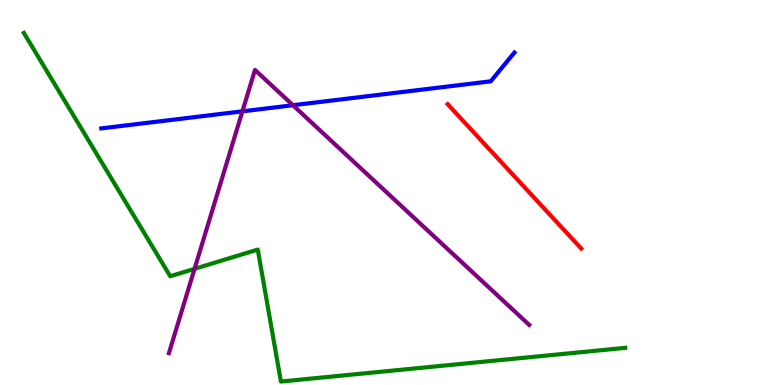[{'lines': ['blue', 'red'], 'intersections': []}, {'lines': ['green', 'red'], 'intersections': []}, {'lines': ['purple', 'red'], 'intersections': []}, {'lines': ['blue', 'green'], 'intersections': []}, {'lines': ['blue', 'purple'], 'intersections': [{'x': 3.13, 'y': 7.11}, {'x': 3.78, 'y': 7.27}]}, {'lines': ['green', 'purple'], 'intersections': [{'x': 2.51, 'y': 3.02}]}]